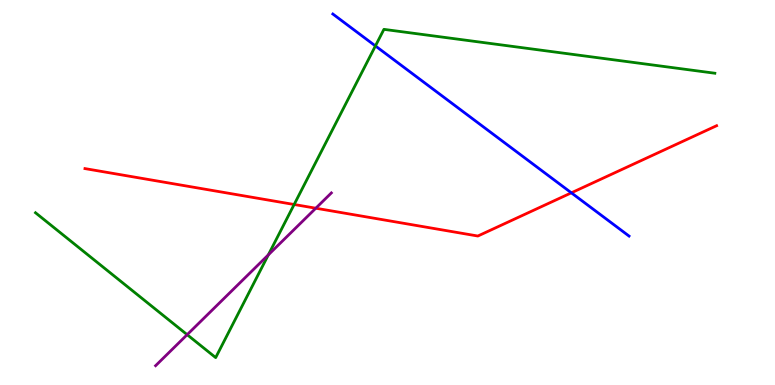[{'lines': ['blue', 'red'], 'intersections': [{'x': 7.37, 'y': 4.99}]}, {'lines': ['green', 'red'], 'intersections': [{'x': 3.8, 'y': 4.69}]}, {'lines': ['purple', 'red'], 'intersections': [{'x': 4.07, 'y': 4.59}]}, {'lines': ['blue', 'green'], 'intersections': [{'x': 4.84, 'y': 8.81}]}, {'lines': ['blue', 'purple'], 'intersections': []}, {'lines': ['green', 'purple'], 'intersections': [{'x': 2.41, 'y': 1.31}, {'x': 3.46, 'y': 3.38}]}]